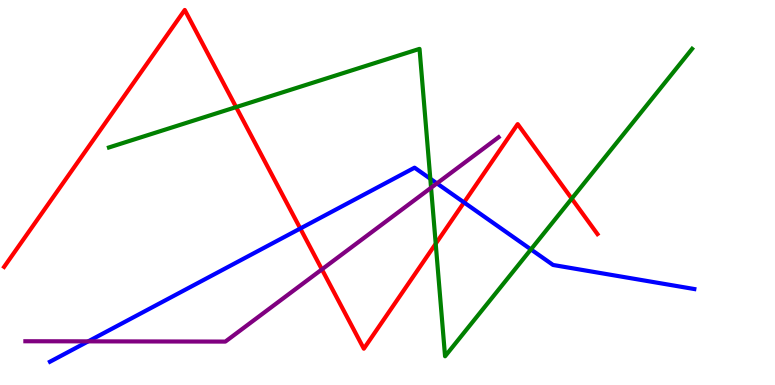[{'lines': ['blue', 'red'], 'intersections': [{'x': 3.87, 'y': 4.06}, {'x': 5.99, 'y': 4.74}]}, {'lines': ['green', 'red'], 'intersections': [{'x': 3.05, 'y': 7.22}, {'x': 5.62, 'y': 3.67}, {'x': 7.38, 'y': 4.84}]}, {'lines': ['purple', 'red'], 'intersections': [{'x': 4.15, 'y': 3.0}]}, {'lines': ['blue', 'green'], 'intersections': [{'x': 5.55, 'y': 5.36}, {'x': 6.85, 'y': 3.52}]}, {'lines': ['blue', 'purple'], 'intersections': [{'x': 1.14, 'y': 1.13}, {'x': 5.64, 'y': 5.24}]}, {'lines': ['green', 'purple'], 'intersections': [{'x': 5.56, 'y': 5.12}]}]